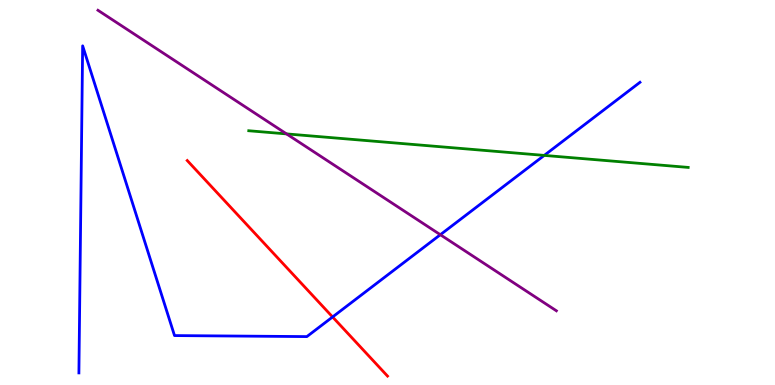[{'lines': ['blue', 'red'], 'intersections': [{'x': 4.29, 'y': 1.77}]}, {'lines': ['green', 'red'], 'intersections': []}, {'lines': ['purple', 'red'], 'intersections': []}, {'lines': ['blue', 'green'], 'intersections': [{'x': 7.02, 'y': 5.96}]}, {'lines': ['blue', 'purple'], 'intersections': [{'x': 5.68, 'y': 3.9}]}, {'lines': ['green', 'purple'], 'intersections': [{'x': 3.7, 'y': 6.52}]}]